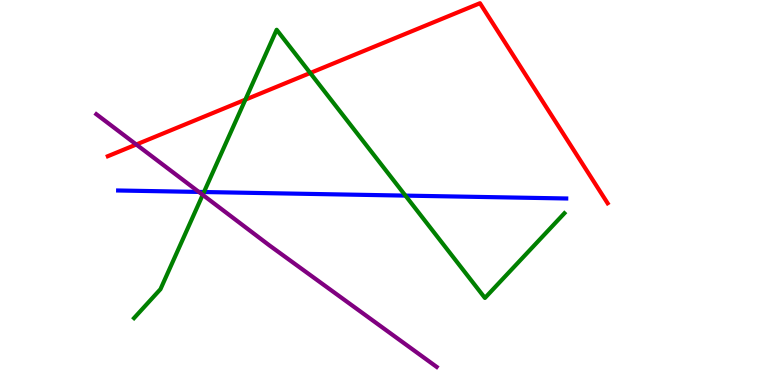[{'lines': ['blue', 'red'], 'intersections': []}, {'lines': ['green', 'red'], 'intersections': [{'x': 3.17, 'y': 7.41}, {'x': 4.0, 'y': 8.1}]}, {'lines': ['purple', 'red'], 'intersections': [{'x': 1.76, 'y': 6.25}]}, {'lines': ['blue', 'green'], 'intersections': [{'x': 2.63, 'y': 5.01}, {'x': 5.23, 'y': 4.92}]}, {'lines': ['blue', 'purple'], 'intersections': [{'x': 2.57, 'y': 5.01}]}, {'lines': ['green', 'purple'], 'intersections': [{'x': 2.62, 'y': 4.94}]}]